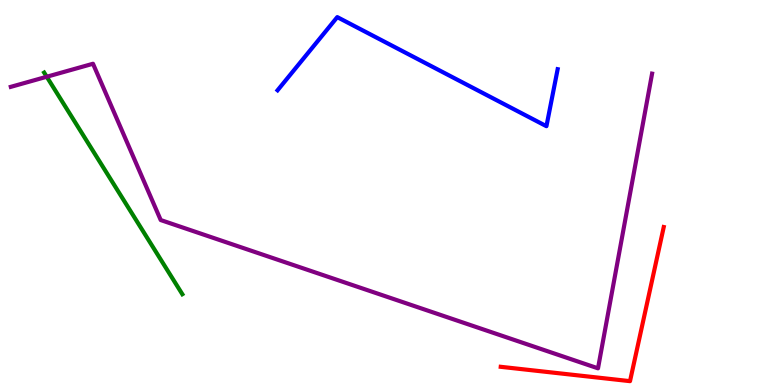[{'lines': ['blue', 'red'], 'intersections': []}, {'lines': ['green', 'red'], 'intersections': []}, {'lines': ['purple', 'red'], 'intersections': []}, {'lines': ['blue', 'green'], 'intersections': []}, {'lines': ['blue', 'purple'], 'intersections': []}, {'lines': ['green', 'purple'], 'intersections': [{'x': 0.603, 'y': 8.01}]}]